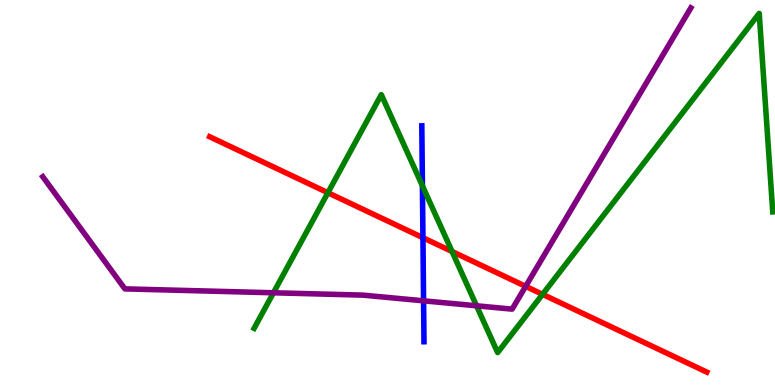[{'lines': ['blue', 'red'], 'intersections': [{'x': 5.46, 'y': 3.83}]}, {'lines': ['green', 'red'], 'intersections': [{'x': 4.23, 'y': 4.99}, {'x': 5.83, 'y': 3.47}, {'x': 7.0, 'y': 2.35}]}, {'lines': ['purple', 'red'], 'intersections': [{'x': 6.78, 'y': 2.56}]}, {'lines': ['blue', 'green'], 'intersections': [{'x': 5.45, 'y': 5.17}]}, {'lines': ['blue', 'purple'], 'intersections': [{'x': 5.47, 'y': 2.19}]}, {'lines': ['green', 'purple'], 'intersections': [{'x': 3.53, 'y': 2.4}, {'x': 6.15, 'y': 2.06}]}]